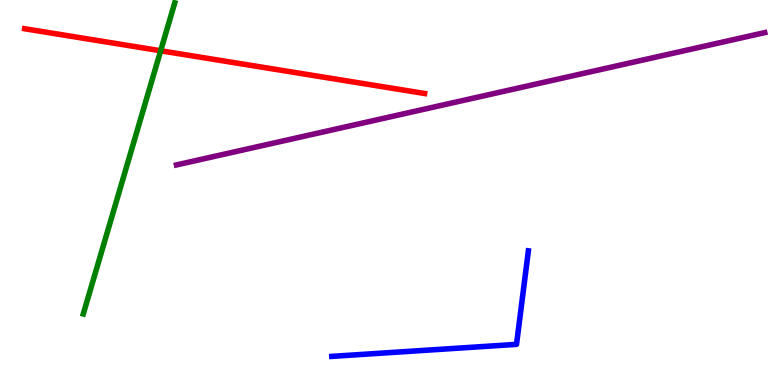[{'lines': ['blue', 'red'], 'intersections': []}, {'lines': ['green', 'red'], 'intersections': [{'x': 2.07, 'y': 8.68}]}, {'lines': ['purple', 'red'], 'intersections': []}, {'lines': ['blue', 'green'], 'intersections': []}, {'lines': ['blue', 'purple'], 'intersections': []}, {'lines': ['green', 'purple'], 'intersections': []}]